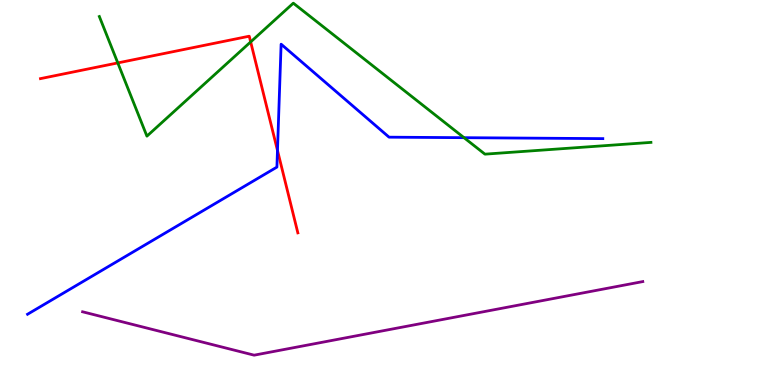[{'lines': ['blue', 'red'], 'intersections': [{'x': 3.58, 'y': 6.09}]}, {'lines': ['green', 'red'], 'intersections': [{'x': 1.52, 'y': 8.37}, {'x': 3.23, 'y': 8.91}]}, {'lines': ['purple', 'red'], 'intersections': []}, {'lines': ['blue', 'green'], 'intersections': [{'x': 5.99, 'y': 6.42}]}, {'lines': ['blue', 'purple'], 'intersections': []}, {'lines': ['green', 'purple'], 'intersections': []}]